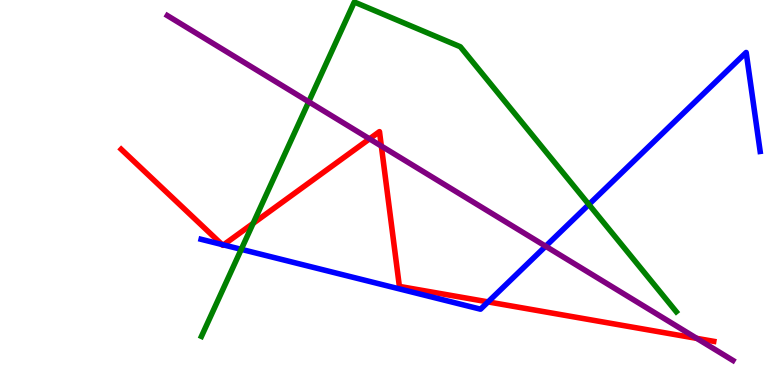[{'lines': ['blue', 'red'], 'intersections': [{'x': 2.86, 'y': 3.65}, {'x': 2.88, 'y': 3.64}, {'x': 6.3, 'y': 2.16}]}, {'lines': ['green', 'red'], 'intersections': [{'x': 3.27, 'y': 4.2}]}, {'lines': ['purple', 'red'], 'intersections': [{'x': 4.77, 'y': 6.39}, {'x': 4.92, 'y': 6.21}, {'x': 8.99, 'y': 1.21}]}, {'lines': ['blue', 'green'], 'intersections': [{'x': 3.11, 'y': 3.52}, {'x': 7.6, 'y': 4.69}]}, {'lines': ['blue', 'purple'], 'intersections': [{'x': 7.04, 'y': 3.6}]}, {'lines': ['green', 'purple'], 'intersections': [{'x': 3.98, 'y': 7.36}]}]